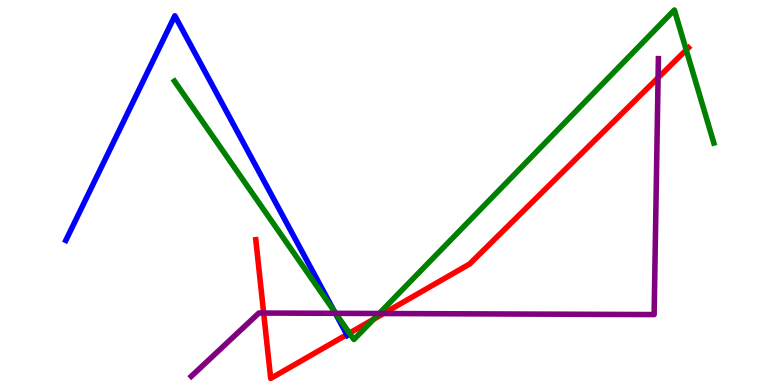[{'lines': ['blue', 'red'], 'intersections': [{'x': 4.48, 'y': 1.31}]}, {'lines': ['green', 'red'], 'intersections': [{'x': 4.51, 'y': 1.35}, {'x': 4.82, 'y': 1.71}, {'x': 8.85, 'y': 8.7}]}, {'lines': ['purple', 'red'], 'intersections': [{'x': 3.4, 'y': 1.87}, {'x': 4.95, 'y': 1.86}, {'x': 8.49, 'y': 7.98}]}, {'lines': ['blue', 'green'], 'intersections': [{'x': 4.31, 'y': 1.92}]}, {'lines': ['blue', 'purple'], 'intersections': [{'x': 4.33, 'y': 1.86}]}, {'lines': ['green', 'purple'], 'intersections': [{'x': 4.33, 'y': 1.86}, {'x': 4.89, 'y': 1.86}]}]